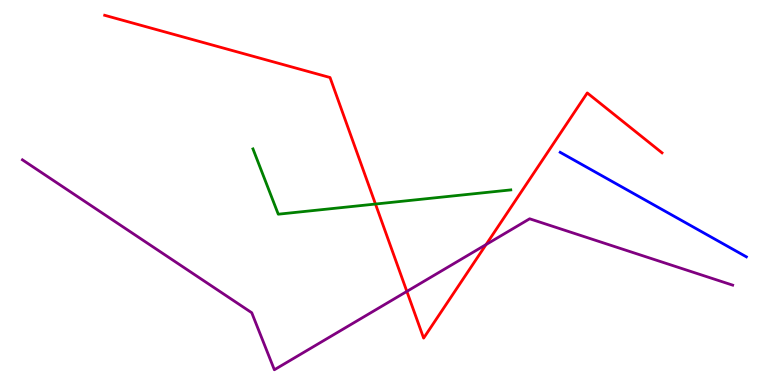[{'lines': ['blue', 'red'], 'intersections': []}, {'lines': ['green', 'red'], 'intersections': [{'x': 4.84, 'y': 4.7}]}, {'lines': ['purple', 'red'], 'intersections': [{'x': 5.25, 'y': 2.43}, {'x': 6.27, 'y': 3.65}]}, {'lines': ['blue', 'green'], 'intersections': []}, {'lines': ['blue', 'purple'], 'intersections': []}, {'lines': ['green', 'purple'], 'intersections': []}]